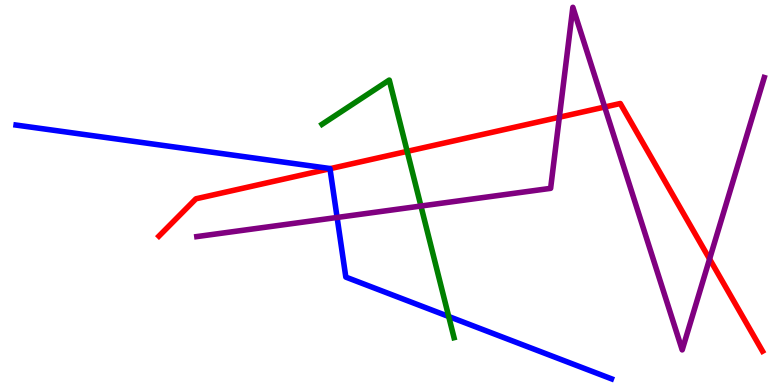[{'lines': ['blue', 'red'], 'intersections': [{'x': 4.26, 'y': 5.62}]}, {'lines': ['green', 'red'], 'intersections': [{'x': 5.25, 'y': 6.07}]}, {'lines': ['purple', 'red'], 'intersections': [{'x': 7.22, 'y': 6.96}, {'x': 7.8, 'y': 7.22}, {'x': 9.16, 'y': 3.27}]}, {'lines': ['blue', 'green'], 'intersections': [{'x': 5.79, 'y': 1.78}]}, {'lines': ['blue', 'purple'], 'intersections': [{'x': 4.35, 'y': 4.35}]}, {'lines': ['green', 'purple'], 'intersections': [{'x': 5.43, 'y': 4.65}]}]